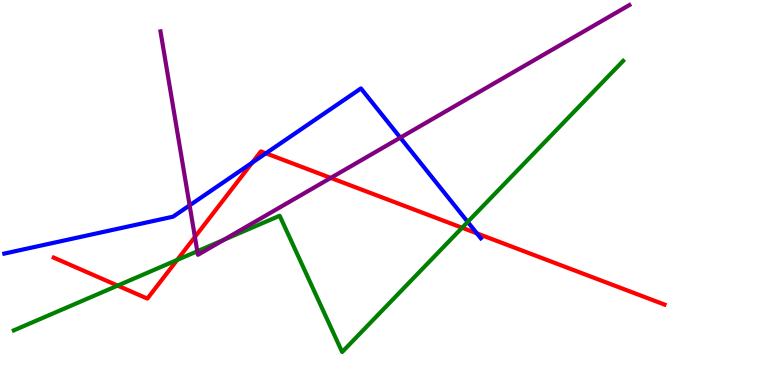[{'lines': ['blue', 'red'], 'intersections': [{'x': 3.25, 'y': 5.78}, {'x': 3.43, 'y': 6.02}, {'x': 6.15, 'y': 3.94}]}, {'lines': ['green', 'red'], 'intersections': [{'x': 1.52, 'y': 2.58}, {'x': 2.29, 'y': 3.25}, {'x': 5.96, 'y': 4.08}]}, {'lines': ['purple', 'red'], 'intersections': [{'x': 2.51, 'y': 3.85}, {'x': 4.27, 'y': 5.38}]}, {'lines': ['blue', 'green'], 'intersections': [{'x': 6.04, 'y': 4.24}]}, {'lines': ['blue', 'purple'], 'intersections': [{'x': 2.45, 'y': 4.67}, {'x': 5.17, 'y': 6.42}]}, {'lines': ['green', 'purple'], 'intersections': [{'x': 2.55, 'y': 3.47}, {'x': 2.89, 'y': 3.77}]}]